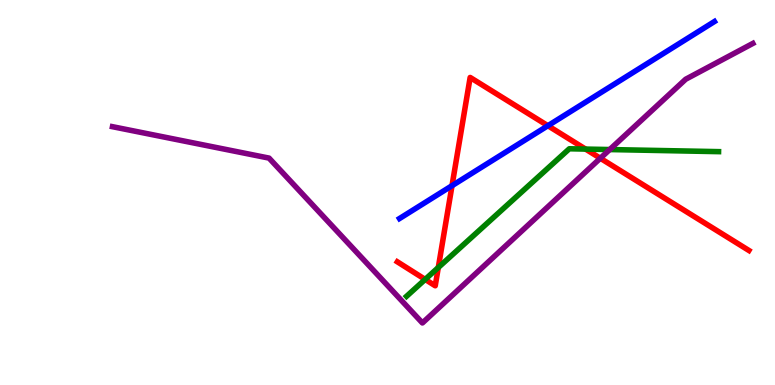[{'lines': ['blue', 'red'], 'intersections': [{'x': 5.83, 'y': 5.18}, {'x': 7.07, 'y': 6.73}]}, {'lines': ['green', 'red'], 'intersections': [{'x': 5.49, 'y': 2.74}, {'x': 5.66, 'y': 3.05}, {'x': 7.56, 'y': 6.13}]}, {'lines': ['purple', 'red'], 'intersections': [{'x': 7.75, 'y': 5.89}]}, {'lines': ['blue', 'green'], 'intersections': []}, {'lines': ['blue', 'purple'], 'intersections': []}, {'lines': ['green', 'purple'], 'intersections': [{'x': 7.87, 'y': 6.12}]}]